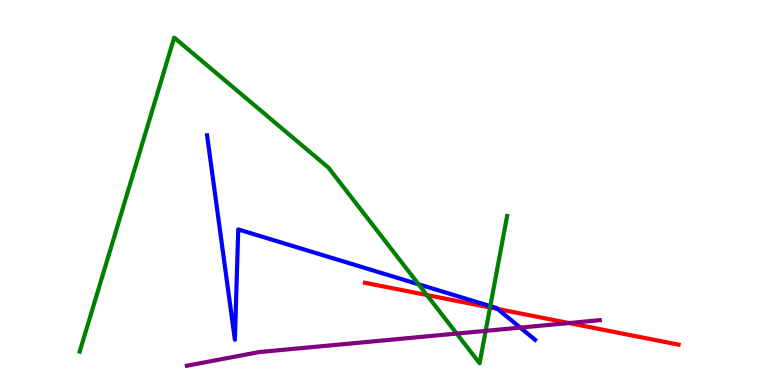[{'lines': ['blue', 'red'], 'intersections': [{'x': 6.42, 'y': 1.98}]}, {'lines': ['green', 'red'], 'intersections': [{'x': 5.51, 'y': 2.34}, {'x': 6.32, 'y': 2.01}]}, {'lines': ['purple', 'red'], 'intersections': [{'x': 7.34, 'y': 1.61}]}, {'lines': ['blue', 'green'], 'intersections': [{'x': 5.4, 'y': 2.62}, {'x': 6.33, 'y': 2.05}]}, {'lines': ['blue', 'purple'], 'intersections': [{'x': 6.71, 'y': 1.49}]}, {'lines': ['green', 'purple'], 'intersections': [{'x': 5.89, 'y': 1.34}, {'x': 6.27, 'y': 1.41}]}]